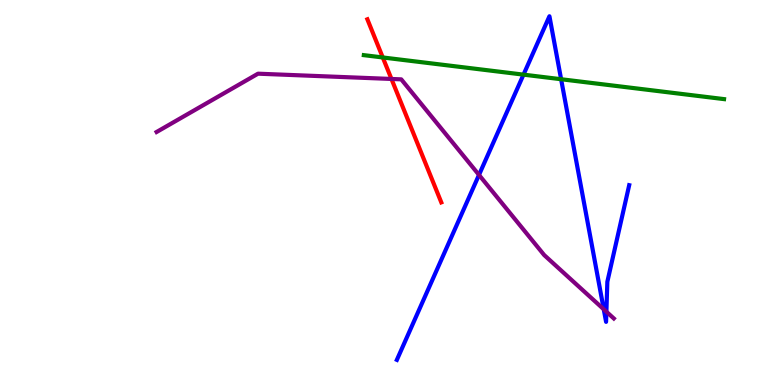[{'lines': ['blue', 'red'], 'intersections': []}, {'lines': ['green', 'red'], 'intersections': [{'x': 4.94, 'y': 8.51}]}, {'lines': ['purple', 'red'], 'intersections': [{'x': 5.05, 'y': 7.95}]}, {'lines': ['blue', 'green'], 'intersections': [{'x': 6.76, 'y': 8.06}, {'x': 7.24, 'y': 7.94}]}, {'lines': ['blue', 'purple'], 'intersections': [{'x': 6.18, 'y': 5.46}, {'x': 7.79, 'y': 1.97}, {'x': 7.82, 'y': 1.9}]}, {'lines': ['green', 'purple'], 'intersections': []}]